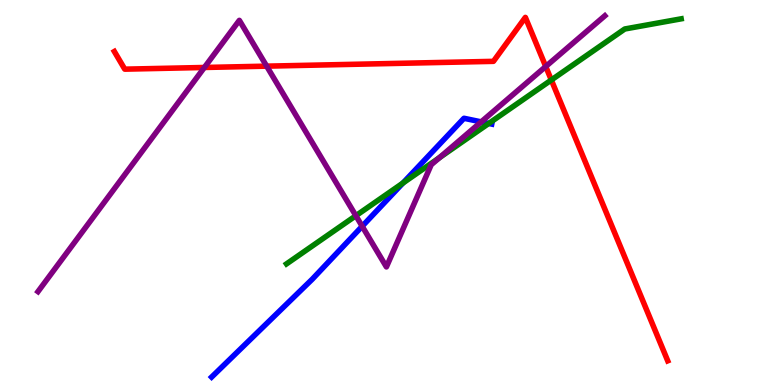[{'lines': ['blue', 'red'], 'intersections': []}, {'lines': ['green', 'red'], 'intersections': [{'x': 7.11, 'y': 7.92}]}, {'lines': ['purple', 'red'], 'intersections': [{'x': 2.64, 'y': 8.25}, {'x': 3.44, 'y': 8.28}, {'x': 7.04, 'y': 8.27}]}, {'lines': ['blue', 'green'], 'intersections': [{'x': 5.2, 'y': 5.25}, {'x': 6.31, 'y': 6.79}]}, {'lines': ['blue', 'purple'], 'intersections': [{'x': 4.67, 'y': 4.12}, {'x': 6.21, 'y': 6.83}]}, {'lines': ['green', 'purple'], 'intersections': [{'x': 4.59, 'y': 4.4}, {'x': 5.67, 'y': 5.9}]}]